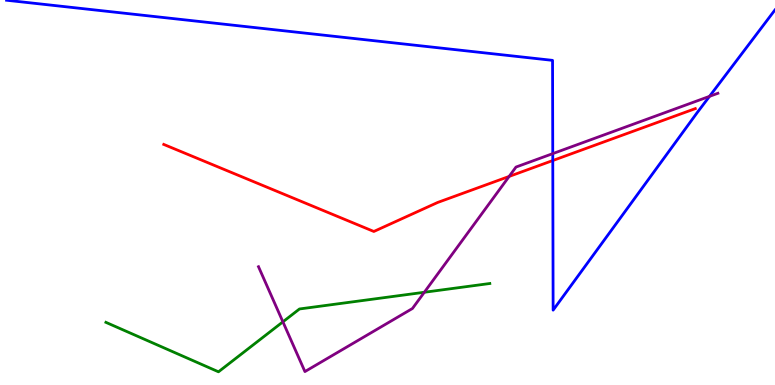[{'lines': ['blue', 'red'], 'intersections': [{'x': 7.13, 'y': 5.83}]}, {'lines': ['green', 'red'], 'intersections': []}, {'lines': ['purple', 'red'], 'intersections': [{'x': 6.57, 'y': 5.42}]}, {'lines': ['blue', 'green'], 'intersections': []}, {'lines': ['blue', 'purple'], 'intersections': [{'x': 7.13, 'y': 6.01}, {'x': 9.15, 'y': 7.5}]}, {'lines': ['green', 'purple'], 'intersections': [{'x': 3.65, 'y': 1.64}, {'x': 5.48, 'y': 2.41}]}]